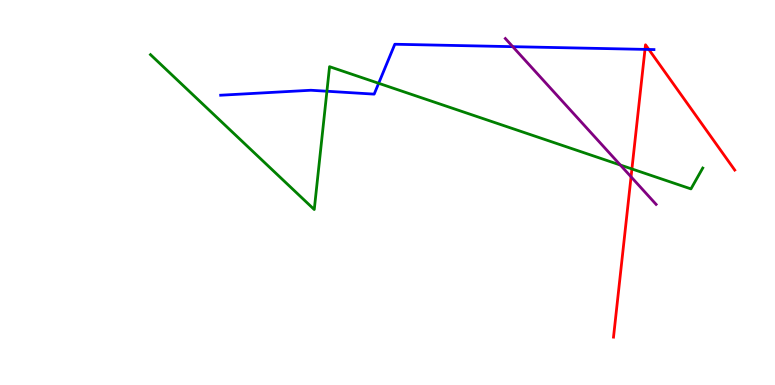[{'lines': ['blue', 'red'], 'intersections': [{'x': 8.32, 'y': 8.72}, {'x': 8.37, 'y': 8.72}]}, {'lines': ['green', 'red'], 'intersections': [{'x': 8.15, 'y': 5.61}]}, {'lines': ['purple', 'red'], 'intersections': [{'x': 8.14, 'y': 5.41}]}, {'lines': ['blue', 'green'], 'intersections': [{'x': 4.22, 'y': 7.63}, {'x': 4.89, 'y': 7.84}]}, {'lines': ['blue', 'purple'], 'intersections': [{'x': 6.62, 'y': 8.79}]}, {'lines': ['green', 'purple'], 'intersections': [{'x': 8.0, 'y': 5.71}]}]